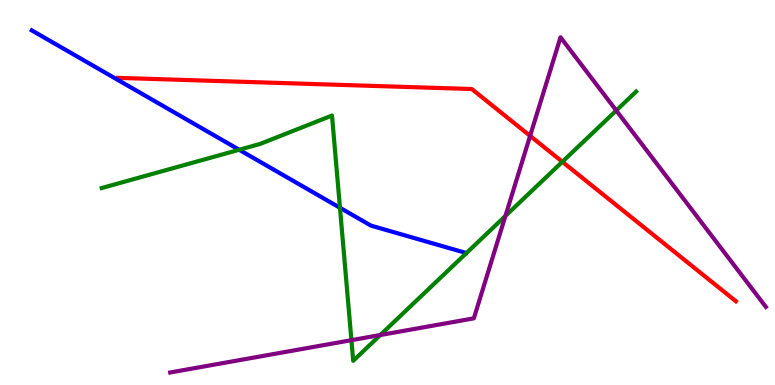[{'lines': ['blue', 'red'], 'intersections': []}, {'lines': ['green', 'red'], 'intersections': [{'x': 7.26, 'y': 5.8}]}, {'lines': ['purple', 'red'], 'intersections': [{'x': 6.84, 'y': 6.47}]}, {'lines': ['blue', 'green'], 'intersections': [{'x': 3.09, 'y': 6.11}, {'x': 4.39, 'y': 4.6}]}, {'lines': ['blue', 'purple'], 'intersections': []}, {'lines': ['green', 'purple'], 'intersections': [{'x': 4.53, 'y': 1.16}, {'x': 4.91, 'y': 1.3}, {'x': 6.52, 'y': 4.39}, {'x': 7.95, 'y': 7.13}]}]